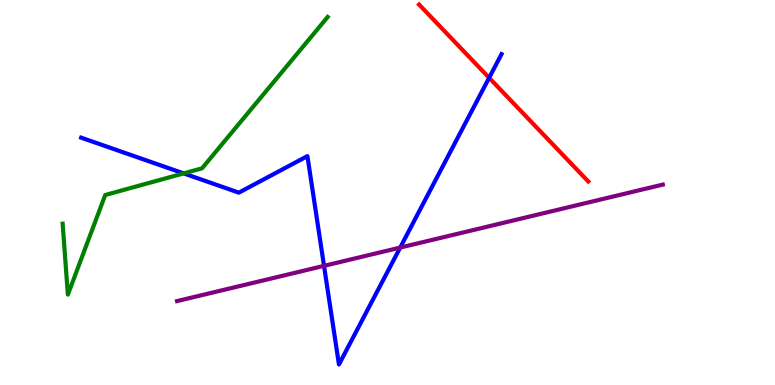[{'lines': ['blue', 'red'], 'intersections': [{'x': 6.31, 'y': 7.98}]}, {'lines': ['green', 'red'], 'intersections': []}, {'lines': ['purple', 'red'], 'intersections': []}, {'lines': ['blue', 'green'], 'intersections': [{'x': 2.37, 'y': 5.5}]}, {'lines': ['blue', 'purple'], 'intersections': [{'x': 4.18, 'y': 3.09}, {'x': 5.16, 'y': 3.57}]}, {'lines': ['green', 'purple'], 'intersections': []}]